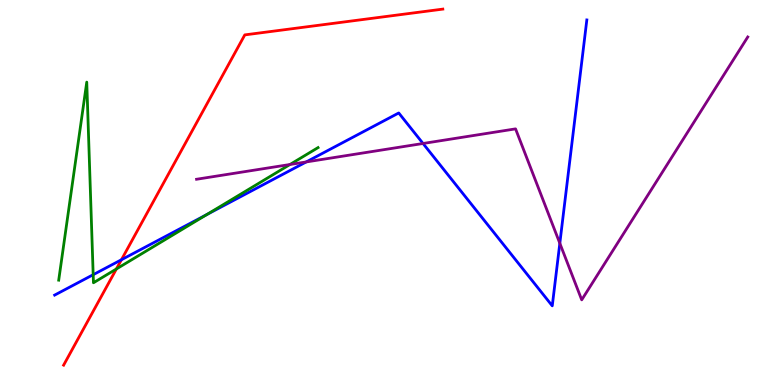[{'lines': ['blue', 'red'], 'intersections': [{'x': 1.57, 'y': 3.25}]}, {'lines': ['green', 'red'], 'intersections': [{'x': 1.5, 'y': 3.01}]}, {'lines': ['purple', 'red'], 'intersections': []}, {'lines': ['blue', 'green'], 'intersections': [{'x': 1.2, 'y': 2.87}, {'x': 2.67, 'y': 4.43}]}, {'lines': ['blue', 'purple'], 'intersections': [{'x': 3.95, 'y': 5.79}, {'x': 5.46, 'y': 6.27}, {'x': 7.22, 'y': 3.68}]}, {'lines': ['green', 'purple'], 'intersections': [{'x': 3.74, 'y': 5.73}]}]